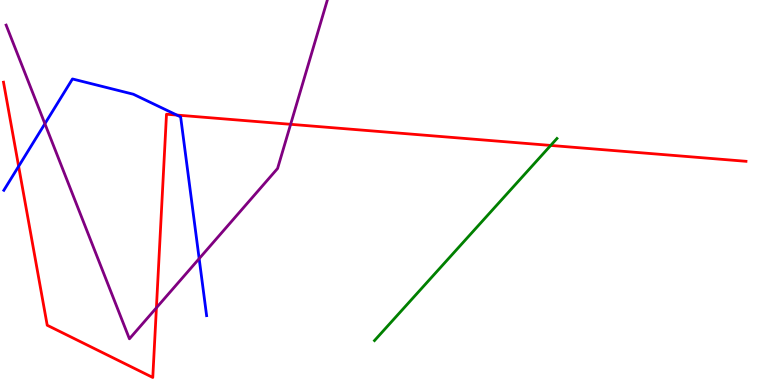[{'lines': ['blue', 'red'], 'intersections': [{'x': 0.24, 'y': 5.68}, {'x': 2.28, 'y': 7.01}]}, {'lines': ['green', 'red'], 'intersections': [{'x': 7.11, 'y': 6.22}]}, {'lines': ['purple', 'red'], 'intersections': [{'x': 2.02, 'y': 2.01}, {'x': 3.75, 'y': 6.77}]}, {'lines': ['blue', 'green'], 'intersections': []}, {'lines': ['blue', 'purple'], 'intersections': [{'x': 0.579, 'y': 6.79}, {'x': 2.57, 'y': 3.28}]}, {'lines': ['green', 'purple'], 'intersections': []}]